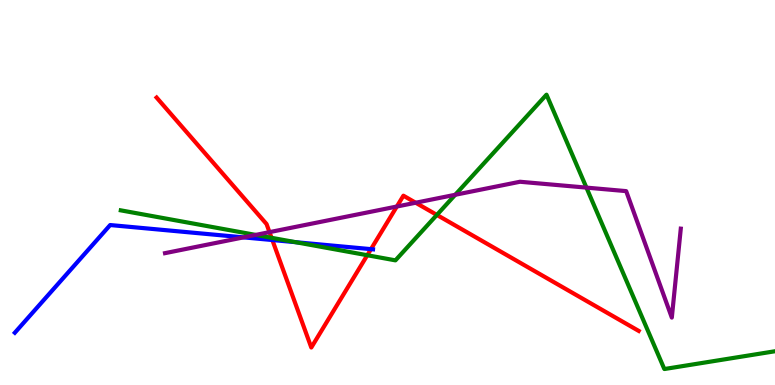[{'lines': ['blue', 'red'], 'intersections': [{'x': 3.51, 'y': 3.77}, {'x': 4.79, 'y': 3.53}]}, {'lines': ['green', 'red'], 'intersections': [{'x': 3.5, 'y': 3.82}, {'x': 4.74, 'y': 3.37}, {'x': 5.64, 'y': 4.42}]}, {'lines': ['purple', 'red'], 'intersections': [{'x': 3.48, 'y': 3.97}, {'x': 5.12, 'y': 4.64}, {'x': 5.36, 'y': 4.73}]}, {'lines': ['blue', 'green'], 'intersections': [{'x': 3.81, 'y': 3.71}]}, {'lines': ['blue', 'purple'], 'intersections': [{'x': 3.14, 'y': 3.83}]}, {'lines': ['green', 'purple'], 'intersections': [{'x': 3.3, 'y': 3.9}, {'x': 5.87, 'y': 4.94}, {'x': 7.57, 'y': 5.13}]}]